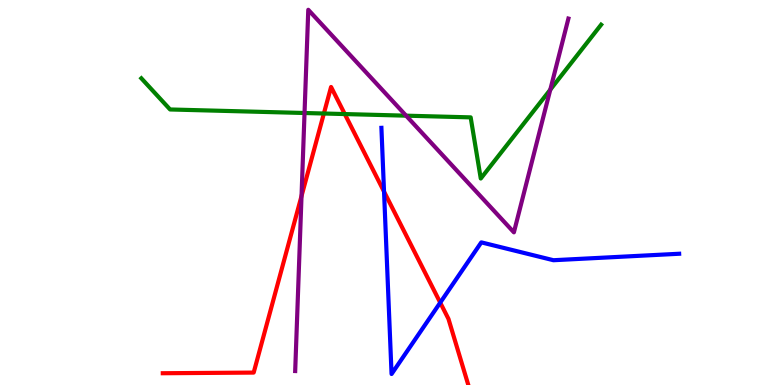[{'lines': ['blue', 'red'], 'intersections': [{'x': 4.96, 'y': 5.02}, {'x': 5.68, 'y': 2.14}]}, {'lines': ['green', 'red'], 'intersections': [{'x': 4.18, 'y': 7.05}, {'x': 4.45, 'y': 7.04}]}, {'lines': ['purple', 'red'], 'intersections': [{'x': 3.89, 'y': 4.91}]}, {'lines': ['blue', 'green'], 'intersections': []}, {'lines': ['blue', 'purple'], 'intersections': []}, {'lines': ['green', 'purple'], 'intersections': [{'x': 3.93, 'y': 7.06}, {'x': 5.24, 'y': 7.0}, {'x': 7.1, 'y': 7.67}]}]